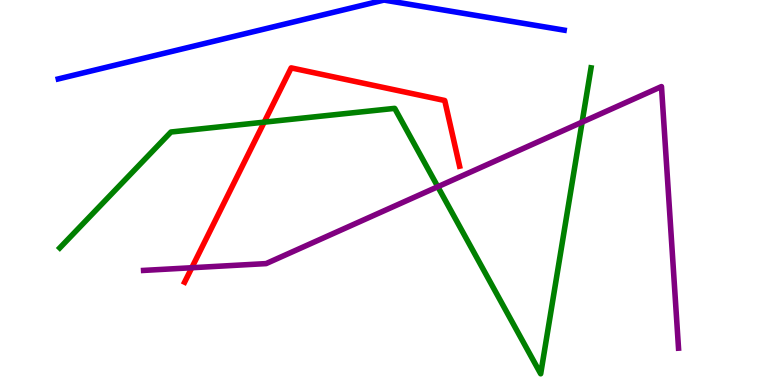[{'lines': ['blue', 'red'], 'intersections': []}, {'lines': ['green', 'red'], 'intersections': [{'x': 3.41, 'y': 6.83}]}, {'lines': ['purple', 'red'], 'intersections': [{'x': 2.47, 'y': 3.05}]}, {'lines': ['blue', 'green'], 'intersections': []}, {'lines': ['blue', 'purple'], 'intersections': []}, {'lines': ['green', 'purple'], 'intersections': [{'x': 5.65, 'y': 5.15}, {'x': 7.51, 'y': 6.83}]}]